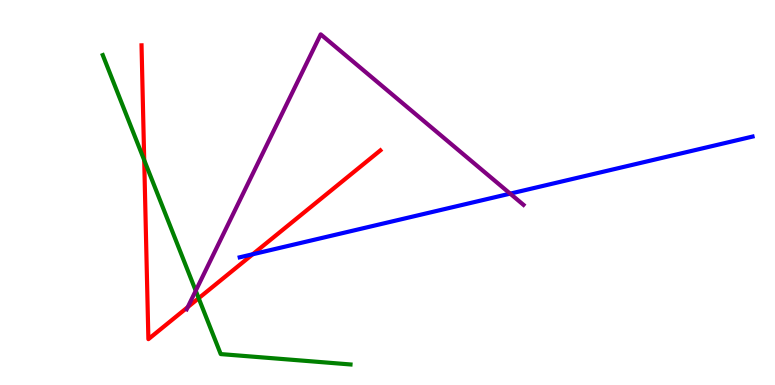[{'lines': ['blue', 'red'], 'intersections': [{'x': 3.26, 'y': 3.4}]}, {'lines': ['green', 'red'], 'intersections': [{'x': 1.86, 'y': 5.84}, {'x': 2.56, 'y': 2.25}]}, {'lines': ['purple', 'red'], 'intersections': [{'x': 2.42, 'y': 2.02}]}, {'lines': ['blue', 'green'], 'intersections': []}, {'lines': ['blue', 'purple'], 'intersections': [{'x': 6.58, 'y': 4.97}]}, {'lines': ['green', 'purple'], 'intersections': [{'x': 2.53, 'y': 2.45}]}]